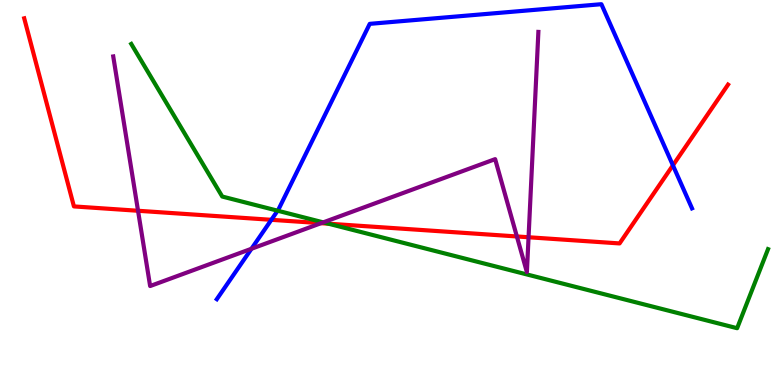[{'lines': ['blue', 'red'], 'intersections': [{'x': 3.5, 'y': 4.29}, {'x': 8.68, 'y': 5.71}]}, {'lines': ['green', 'red'], 'intersections': [{'x': 4.24, 'y': 4.19}]}, {'lines': ['purple', 'red'], 'intersections': [{'x': 1.78, 'y': 4.53}, {'x': 4.14, 'y': 4.2}, {'x': 6.67, 'y': 3.86}, {'x': 6.82, 'y': 3.84}]}, {'lines': ['blue', 'green'], 'intersections': [{'x': 3.58, 'y': 4.53}]}, {'lines': ['blue', 'purple'], 'intersections': [{'x': 3.24, 'y': 3.54}]}, {'lines': ['green', 'purple'], 'intersections': [{'x': 4.17, 'y': 4.22}]}]